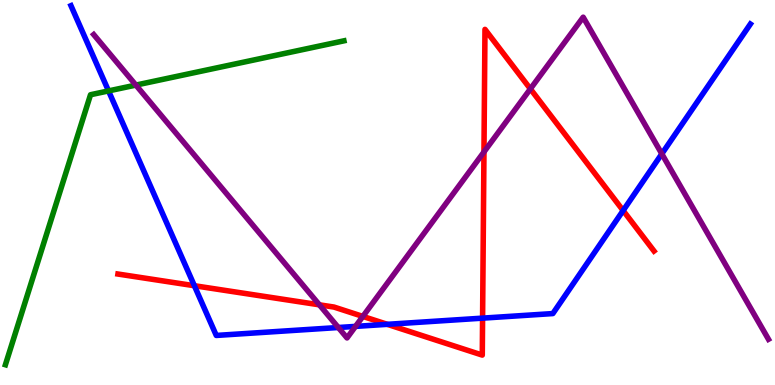[{'lines': ['blue', 'red'], 'intersections': [{'x': 2.51, 'y': 2.58}, {'x': 5.0, 'y': 1.58}, {'x': 6.23, 'y': 1.74}, {'x': 8.04, 'y': 4.53}]}, {'lines': ['green', 'red'], 'intersections': []}, {'lines': ['purple', 'red'], 'intersections': [{'x': 4.12, 'y': 2.08}, {'x': 4.68, 'y': 1.78}, {'x': 6.24, 'y': 6.05}, {'x': 6.84, 'y': 7.69}]}, {'lines': ['blue', 'green'], 'intersections': [{'x': 1.4, 'y': 7.64}]}, {'lines': ['blue', 'purple'], 'intersections': [{'x': 4.37, 'y': 1.49}, {'x': 4.59, 'y': 1.52}, {'x': 8.54, 'y': 6.0}]}, {'lines': ['green', 'purple'], 'intersections': [{'x': 1.75, 'y': 7.79}]}]